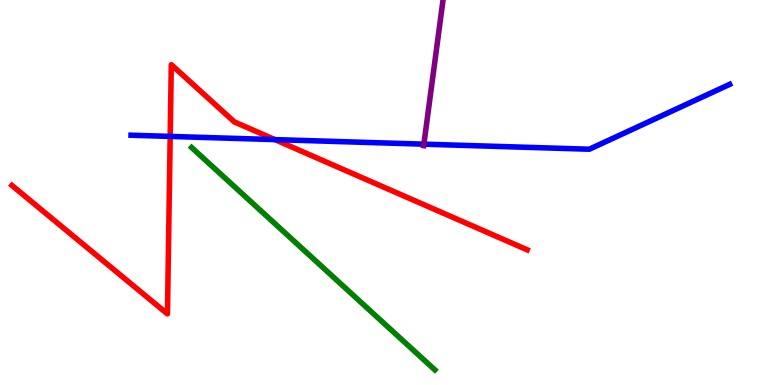[{'lines': ['blue', 'red'], 'intersections': [{'x': 2.2, 'y': 6.46}, {'x': 3.55, 'y': 6.37}]}, {'lines': ['green', 'red'], 'intersections': []}, {'lines': ['purple', 'red'], 'intersections': []}, {'lines': ['blue', 'green'], 'intersections': []}, {'lines': ['blue', 'purple'], 'intersections': [{'x': 5.47, 'y': 6.26}]}, {'lines': ['green', 'purple'], 'intersections': []}]